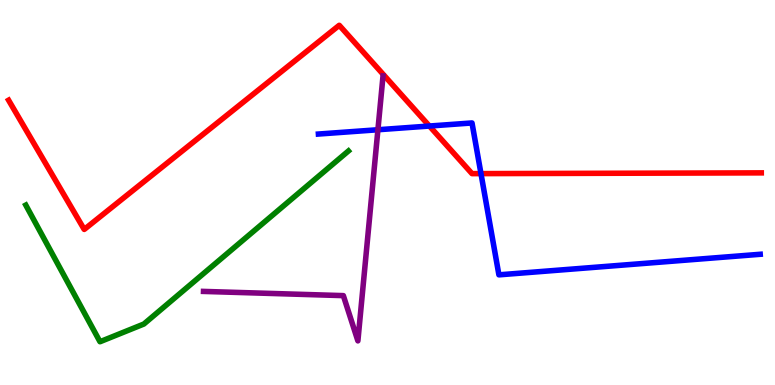[{'lines': ['blue', 'red'], 'intersections': [{'x': 5.54, 'y': 6.73}, {'x': 6.21, 'y': 5.49}]}, {'lines': ['green', 'red'], 'intersections': []}, {'lines': ['purple', 'red'], 'intersections': []}, {'lines': ['blue', 'green'], 'intersections': []}, {'lines': ['blue', 'purple'], 'intersections': [{'x': 4.88, 'y': 6.63}]}, {'lines': ['green', 'purple'], 'intersections': []}]